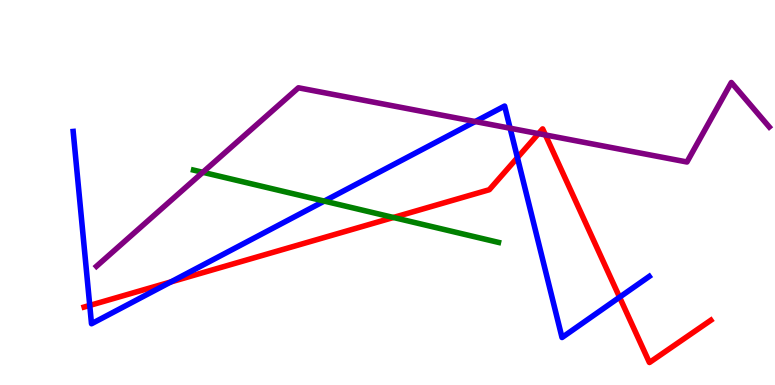[{'lines': ['blue', 'red'], 'intersections': [{'x': 1.16, 'y': 2.07}, {'x': 2.2, 'y': 2.68}, {'x': 6.68, 'y': 5.91}, {'x': 7.99, 'y': 2.28}]}, {'lines': ['green', 'red'], 'intersections': [{'x': 5.08, 'y': 4.35}]}, {'lines': ['purple', 'red'], 'intersections': [{'x': 6.95, 'y': 6.53}, {'x': 7.04, 'y': 6.49}]}, {'lines': ['blue', 'green'], 'intersections': [{'x': 4.18, 'y': 4.78}]}, {'lines': ['blue', 'purple'], 'intersections': [{'x': 6.13, 'y': 6.84}, {'x': 6.58, 'y': 6.67}]}, {'lines': ['green', 'purple'], 'intersections': [{'x': 2.62, 'y': 5.52}]}]